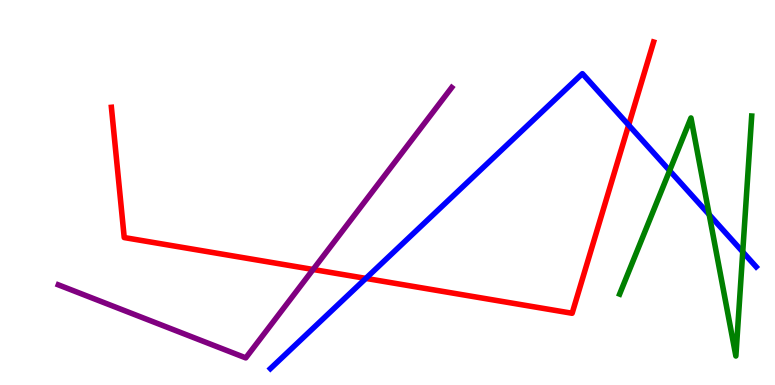[{'lines': ['blue', 'red'], 'intersections': [{'x': 4.72, 'y': 2.77}, {'x': 8.11, 'y': 6.75}]}, {'lines': ['green', 'red'], 'intersections': []}, {'lines': ['purple', 'red'], 'intersections': [{'x': 4.04, 'y': 3.0}]}, {'lines': ['blue', 'green'], 'intersections': [{'x': 8.64, 'y': 5.57}, {'x': 9.15, 'y': 4.43}, {'x': 9.58, 'y': 3.46}]}, {'lines': ['blue', 'purple'], 'intersections': []}, {'lines': ['green', 'purple'], 'intersections': []}]